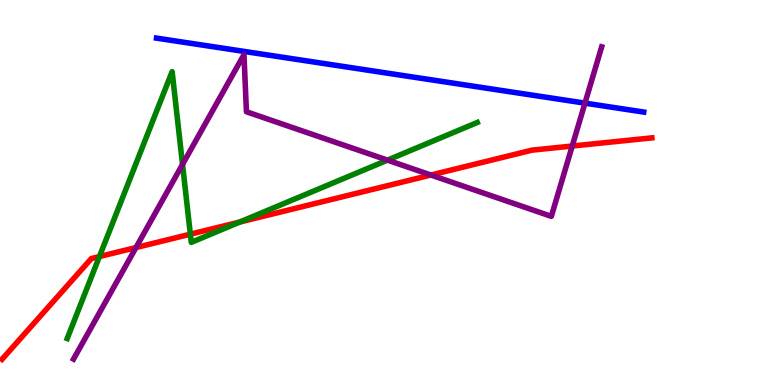[{'lines': ['blue', 'red'], 'intersections': []}, {'lines': ['green', 'red'], 'intersections': [{'x': 1.28, 'y': 3.34}, {'x': 2.46, 'y': 3.92}, {'x': 3.09, 'y': 4.23}]}, {'lines': ['purple', 'red'], 'intersections': [{'x': 1.75, 'y': 3.57}, {'x': 5.56, 'y': 5.45}, {'x': 7.38, 'y': 6.21}]}, {'lines': ['blue', 'green'], 'intersections': []}, {'lines': ['blue', 'purple'], 'intersections': [{'x': 7.55, 'y': 7.32}]}, {'lines': ['green', 'purple'], 'intersections': [{'x': 2.36, 'y': 5.73}, {'x': 5.0, 'y': 5.84}]}]